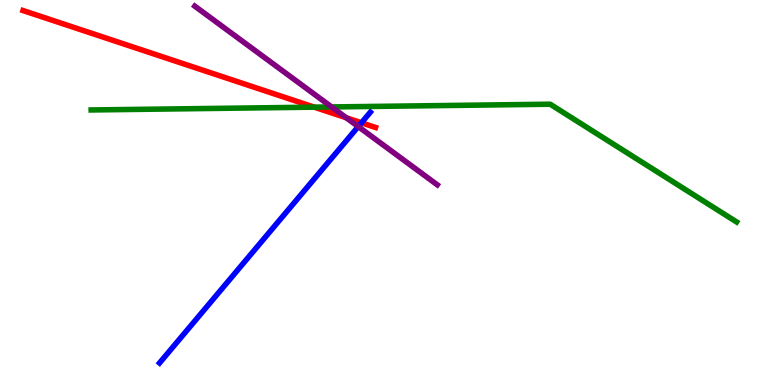[{'lines': ['blue', 'red'], 'intersections': [{'x': 4.66, 'y': 6.81}]}, {'lines': ['green', 'red'], 'intersections': [{'x': 4.06, 'y': 7.22}]}, {'lines': ['purple', 'red'], 'intersections': [{'x': 4.47, 'y': 6.94}]}, {'lines': ['blue', 'green'], 'intersections': []}, {'lines': ['blue', 'purple'], 'intersections': [{'x': 4.62, 'y': 6.71}]}, {'lines': ['green', 'purple'], 'intersections': [{'x': 4.28, 'y': 7.22}]}]